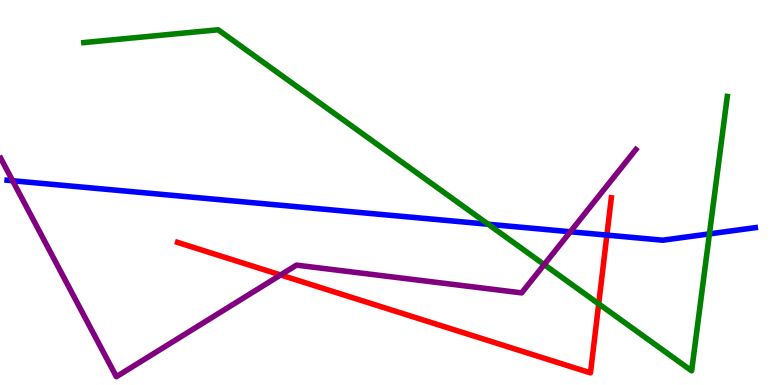[{'lines': ['blue', 'red'], 'intersections': [{'x': 7.83, 'y': 3.89}]}, {'lines': ['green', 'red'], 'intersections': [{'x': 7.73, 'y': 2.11}]}, {'lines': ['purple', 'red'], 'intersections': [{'x': 3.62, 'y': 2.86}]}, {'lines': ['blue', 'green'], 'intersections': [{'x': 6.3, 'y': 4.18}, {'x': 9.15, 'y': 3.93}]}, {'lines': ['blue', 'purple'], 'intersections': [{'x': 0.163, 'y': 5.31}, {'x': 7.36, 'y': 3.98}]}, {'lines': ['green', 'purple'], 'intersections': [{'x': 7.02, 'y': 3.13}]}]